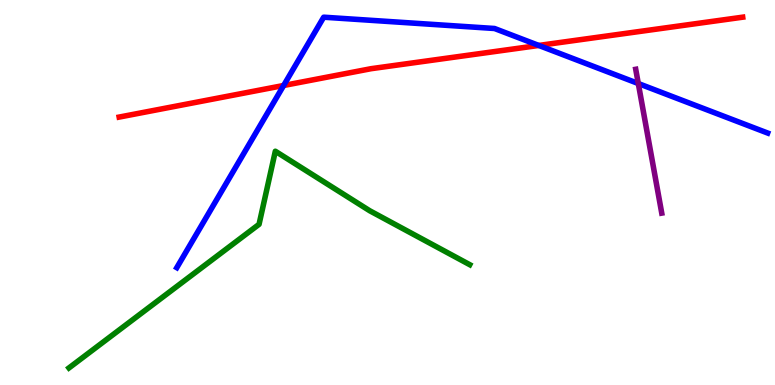[{'lines': ['blue', 'red'], 'intersections': [{'x': 3.66, 'y': 7.78}, {'x': 6.95, 'y': 8.82}]}, {'lines': ['green', 'red'], 'intersections': []}, {'lines': ['purple', 'red'], 'intersections': []}, {'lines': ['blue', 'green'], 'intersections': []}, {'lines': ['blue', 'purple'], 'intersections': [{'x': 8.24, 'y': 7.83}]}, {'lines': ['green', 'purple'], 'intersections': []}]